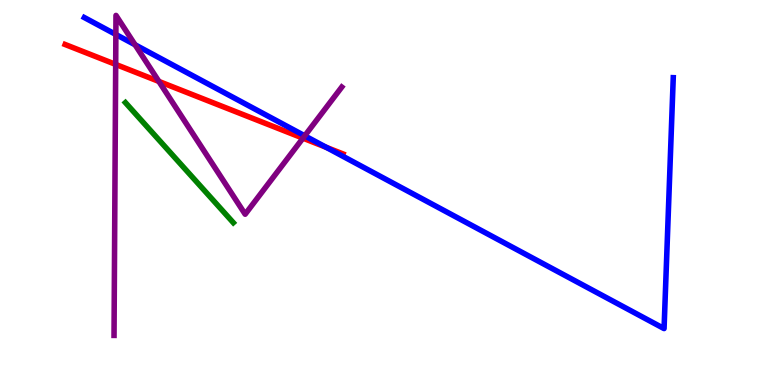[{'lines': ['blue', 'red'], 'intersections': [{'x': 4.21, 'y': 6.17}]}, {'lines': ['green', 'red'], 'intersections': []}, {'lines': ['purple', 'red'], 'intersections': [{'x': 1.49, 'y': 8.33}, {'x': 2.05, 'y': 7.89}, {'x': 3.91, 'y': 6.41}]}, {'lines': ['blue', 'green'], 'intersections': []}, {'lines': ['blue', 'purple'], 'intersections': [{'x': 1.5, 'y': 9.1}, {'x': 1.74, 'y': 8.84}, {'x': 3.93, 'y': 6.47}]}, {'lines': ['green', 'purple'], 'intersections': []}]